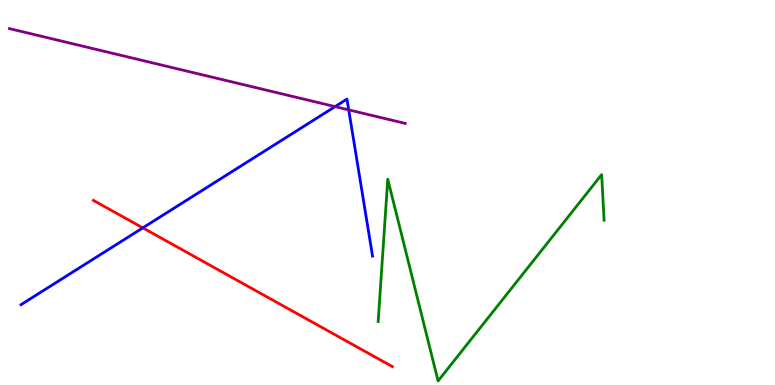[{'lines': ['blue', 'red'], 'intersections': [{'x': 1.84, 'y': 4.08}]}, {'lines': ['green', 'red'], 'intersections': []}, {'lines': ['purple', 'red'], 'intersections': []}, {'lines': ['blue', 'green'], 'intersections': []}, {'lines': ['blue', 'purple'], 'intersections': [{'x': 4.32, 'y': 7.23}, {'x': 4.5, 'y': 7.15}]}, {'lines': ['green', 'purple'], 'intersections': []}]